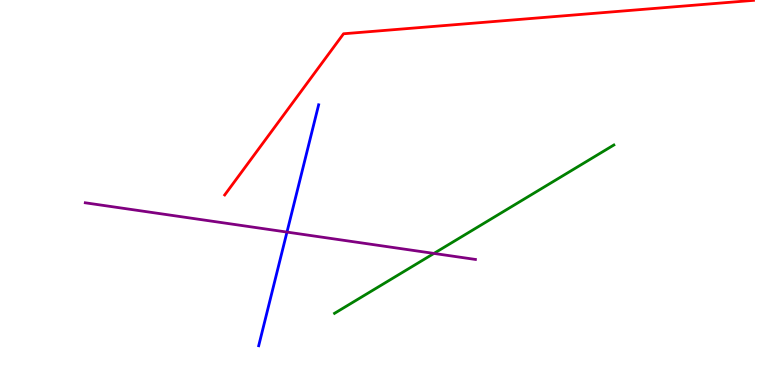[{'lines': ['blue', 'red'], 'intersections': []}, {'lines': ['green', 'red'], 'intersections': []}, {'lines': ['purple', 'red'], 'intersections': []}, {'lines': ['blue', 'green'], 'intersections': []}, {'lines': ['blue', 'purple'], 'intersections': [{'x': 3.7, 'y': 3.97}]}, {'lines': ['green', 'purple'], 'intersections': [{'x': 5.6, 'y': 3.42}]}]